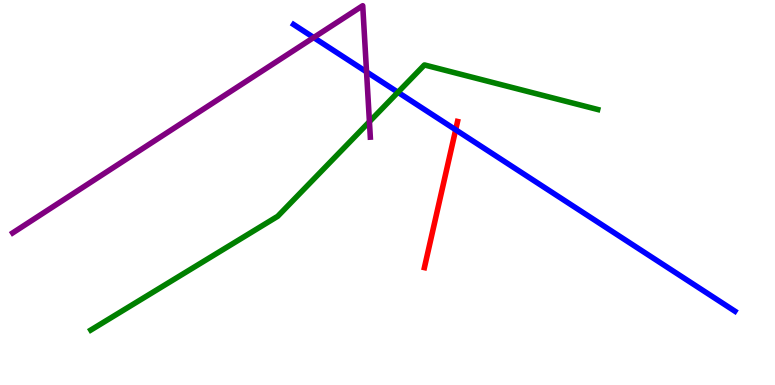[{'lines': ['blue', 'red'], 'intersections': [{'x': 5.88, 'y': 6.63}]}, {'lines': ['green', 'red'], 'intersections': []}, {'lines': ['purple', 'red'], 'intersections': []}, {'lines': ['blue', 'green'], 'intersections': [{'x': 5.13, 'y': 7.6}]}, {'lines': ['blue', 'purple'], 'intersections': [{'x': 4.05, 'y': 9.02}, {'x': 4.73, 'y': 8.13}]}, {'lines': ['green', 'purple'], 'intersections': [{'x': 4.77, 'y': 6.84}]}]